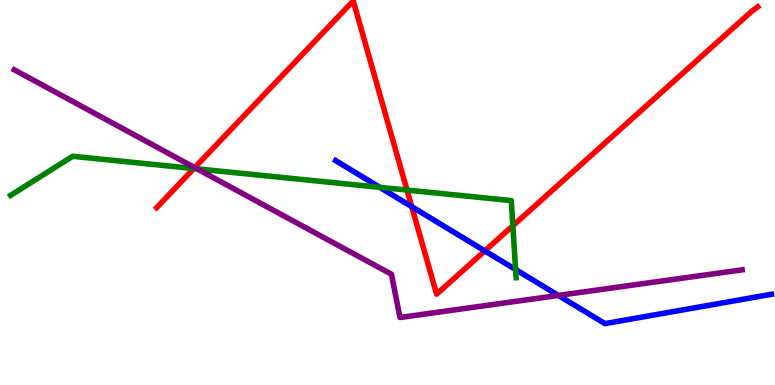[{'lines': ['blue', 'red'], 'intersections': [{'x': 5.31, 'y': 4.63}, {'x': 6.26, 'y': 3.48}]}, {'lines': ['green', 'red'], 'intersections': [{'x': 2.5, 'y': 5.62}, {'x': 5.25, 'y': 5.06}, {'x': 6.62, 'y': 4.14}]}, {'lines': ['purple', 'red'], 'intersections': [{'x': 2.51, 'y': 5.65}]}, {'lines': ['blue', 'green'], 'intersections': [{'x': 4.9, 'y': 5.13}, {'x': 6.65, 'y': 3.0}]}, {'lines': ['blue', 'purple'], 'intersections': [{'x': 7.21, 'y': 2.33}]}, {'lines': ['green', 'purple'], 'intersections': [{'x': 2.54, 'y': 5.61}]}]